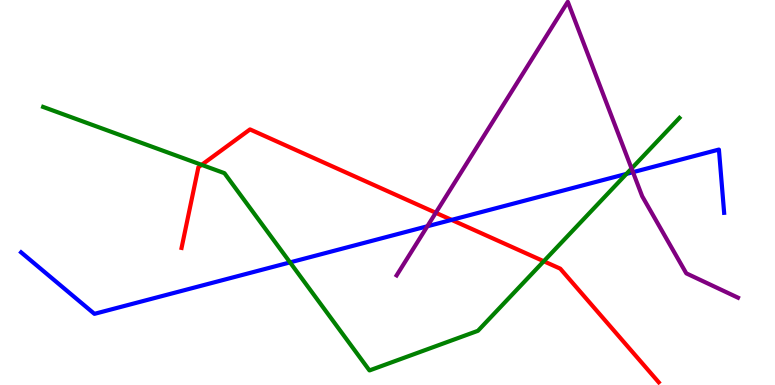[{'lines': ['blue', 'red'], 'intersections': [{'x': 5.83, 'y': 4.29}]}, {'lines': ['green', 'red'], 'intersections': [{'x': 2.6, 'y': 5.72}, {'x': 7.02, 'y': 3.21}]}, {'lines': ['purple', 'red'], 'intersections': [{'x': 5.62, 'y': 4.47}]}, {'lines': ['blue', 'green'], 'intersections': [{'x': 3.74, 'y': 3.18}, {'x': 8.08, 'y': 5.48}]}, {'lines': ['blue', 'purple'], 'intersections': [{'x': 5.51, 'y': 4.12}, {'x': 8.17, 'y': 5.53}]}, {'lines': ['green', 'purple'], 'intersections': [{'x': 8.15, 'y': 5.62}]}]